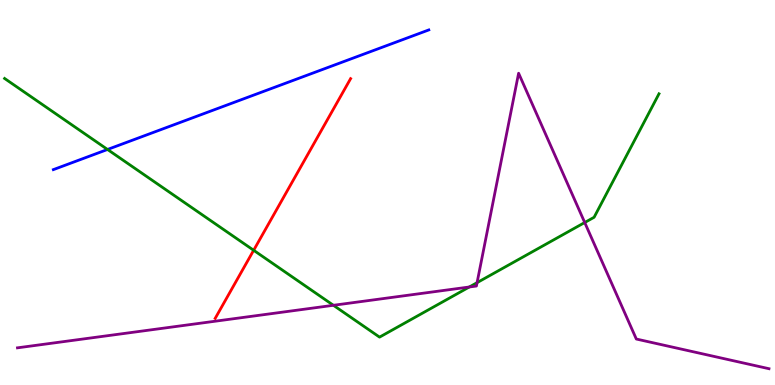[{'lines': ['blue', 'red'], 'intersections': []}, {'lines': ['green', 'red'], 'intersections': [{'x': 3.27, 'y': 3.5}]}, {'lines': ['purple', 'red'], 'intersections': []}, {'lines': ['blue', 'green'], 'intersections': [{'x': 1.39, 'y': 6.12}]}, {'lines': ['blue', 'purple'], 'intersections': []}, {'lines': ['green', 'purple'], 'intersections': [{'x': 4.3, 'y': 2.07}, {'x': 6.06, 'y': 2.55}, {'x': 6.16, 'y': 2.66}, {'x': 7.54, 'y': 4.22}]}]